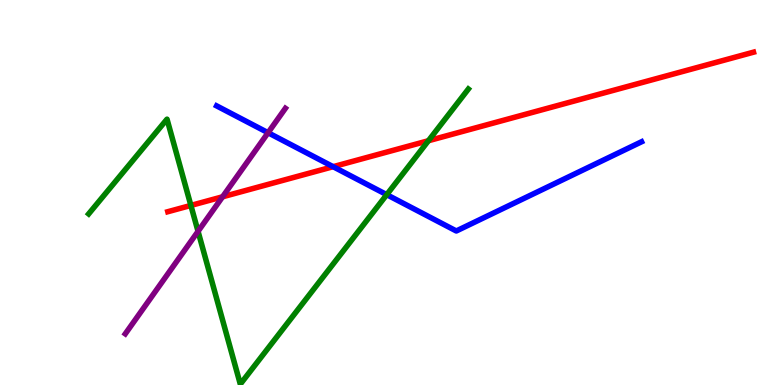[{'lines': ['blue', 'red'], 'intersections': [{'x': 4.3, 'y': 5.67}]}, {'lines': ['green', 'red'], 'intersections': [{'x': 2.46, 'y': 4.66}, {'x': 5.53, 'y': 6.34}]}, {'lines': ['purple', 'red'], 'intersections': [{'x': 2.87, 'y': 4.89}]}, {'lines': ['blue', 'green'], 'intersections': [{'x': 4.99, 'y': 4.94}]}, {'lines': ['blue', 'purple'], 'intersections': [{'x': 3.46, 'y': 6.55}]}, {'lines': ['green', 'purple'], 'intersections': [{'x': 2.56, 'y': 3.99}]}]